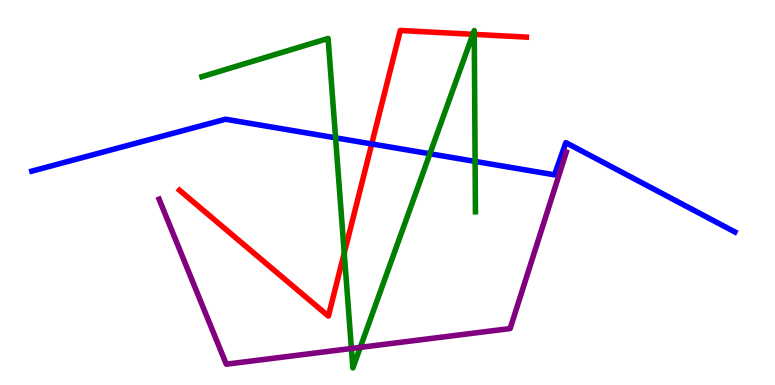[{'lines': ['blue', 'red'], 'intersections': [{'x': 4.8, 'y': 6.26}]}, {'lines': ['green', 'red'], 'intersections': [{'x': 4.44, 'y': 3.43}, {'x': 6.1, 'y': 9.11}, {'x': 6.12, 'y': 9.11}]}, {'lines': ['purple', 'red'], 'intersections': []}, {'lines': ['blue', 'green'], 'intersections': [{'x': 4.33, 'y': 6.42}, {'x': 5.55, 'y': 6.01}, {'x': 6.13, 'y': 5.81}]}, {'lines': ['blue', 'purple'], 'intersections': []}, {'lines': ['green', 'purple'], 'intersections': [{'x': 4.53, 'y': 0.948}, {'x': 4.65, 'y': 0.977}]}]